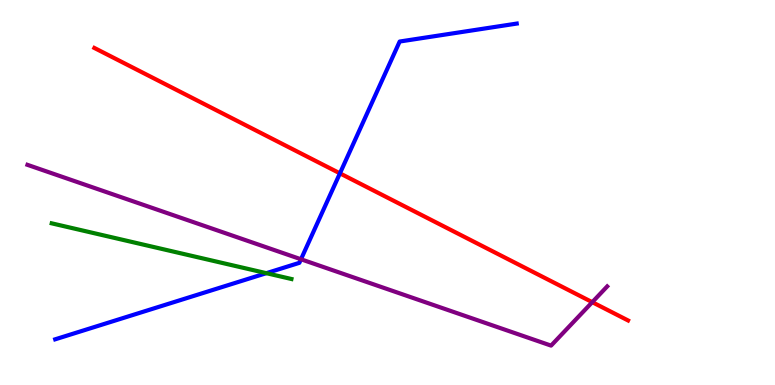[{'lines': ['blue', 'red'], 'intersections': [{'x': 4.39, 'y': 5.5}]}, {'lines': ['green', 'red'], 'intersections': []}, {'lines': ['purple', 'red'], 'intersections': [{'x': 7.64, 'y': 2.15}]}, {'lines': ['blue', 'green'], 'intersections': [{'x': 3.44, 'y': 2.9}]}, {'lines': ['blue', 'purple'], 'intersections': [{'x': 3.88, 'y': 3.27}]}, {'lines': ['green', 'purple'], 'intersections': []}]